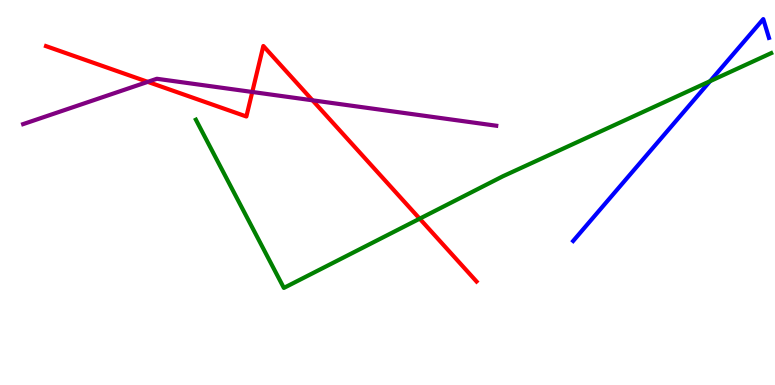[{'lines': ['blue', 'red'], 'intersections': []}, {'lines': ['green', 'red'], 'intersections': [{'x': 5.42, 'y': 4.32}]}, {'lines': ['purple', 'red'], 'intersections': [{'x': 1.91, 'y': 7.87}, {'x': 3.26, 'y': 7.61}, {'x': 4.03, 'y': 7.39}]}, {'lines': ['blue', 'green'], 'intersections': [{'x': 9.16, 'y': 7.89}]}, {'lines': ['blue', 'purple'], 'intersections': []}, {'lines': ['green', 'purple'], 'intersections': []}]